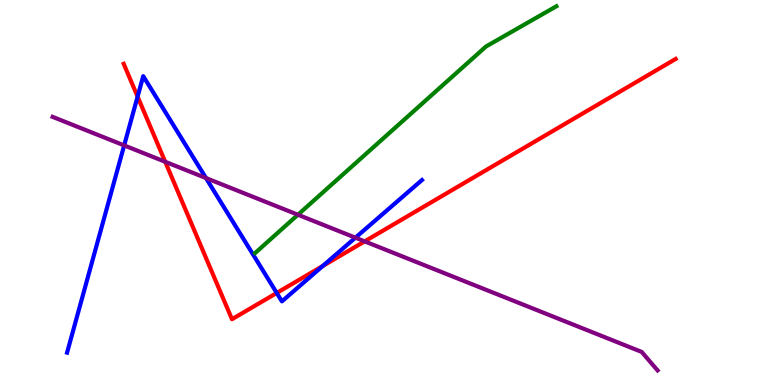[{'lines': ['blue', 'red'], 'intersections': [{'x': 1.78, 'y': 7.49}, {'x': 3.57, 'y': 2.39}, {'x': 4.17, 'y': 3.09}]}, {'lines': ['green', 'red'], 'intersections': []}, {'lines': ['purple', 'red'], 'intersections': [{'x': 2.13, 'y': 5.8}, {'x': 4.71, 'y': 3.73}]}, {'lines': ['blue', 'green'], 'intersections': []}, {'lines': ['blue', 'purple'], 'intersections': [{'x': 1.6, 'y': 6.22}, {'x': 2.66, 'y': 5.38}, {'x': 4.59, 'y': 3.83}]}, {'lines': ['green', 'purple'], 'intersections': [{'x': 3.84, 'y': 4.42}]}]